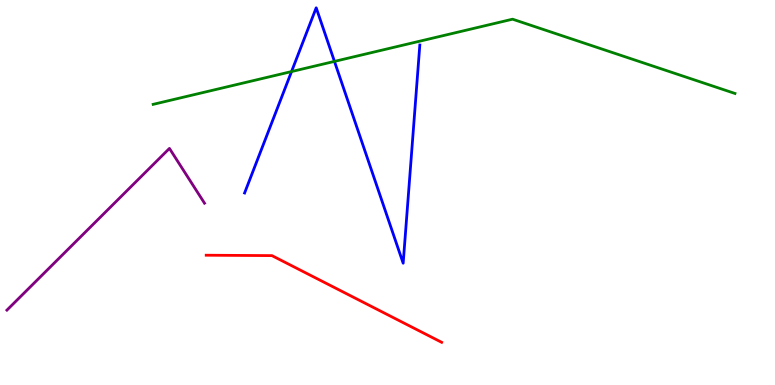[{'lines': ['blue', 'red'], 'intersections': []}, {'lines': ['green', 'red'], 'intersections': []}, {'lines': ['purple', 'red'], 'intersections': []}, {'lines': ['blue', 'green'], 'intersections': [{'x': 3.76, 'y': 8.14}, {'x': 4.32, 'y': 8.41}]}, {'lines': ['blue', 'purple'], 'intersections': []}, {'lines': ['green', 'purple'], 'intersections': []}]